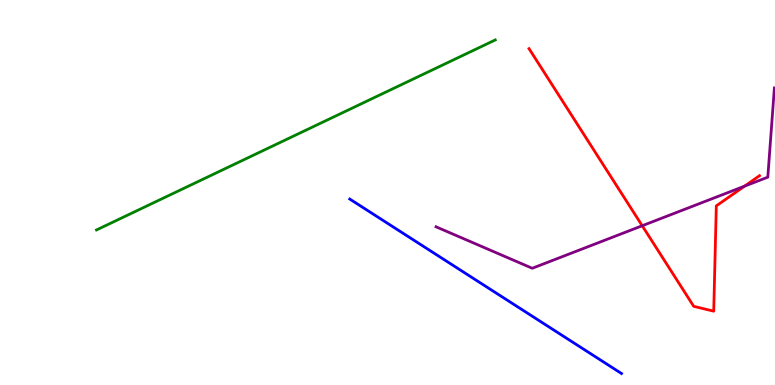[{'lines': ['blue', 'red'], 'intersections': []}, {'lines': ['green', 'red'], 'intersections': []}, {'lines': ['purple', 'red'], 'intersections': [{'x': 8.29, 'y': 4.14}, {'x': 9.61, 'y': 5.16}]}, {'lines': ['blue', 'green'], 'intersections': []}, {'lines': ['blue', 'purple'], 'intersections': []}, {'lines': ['green', 'purple'], 'intersections': []}]